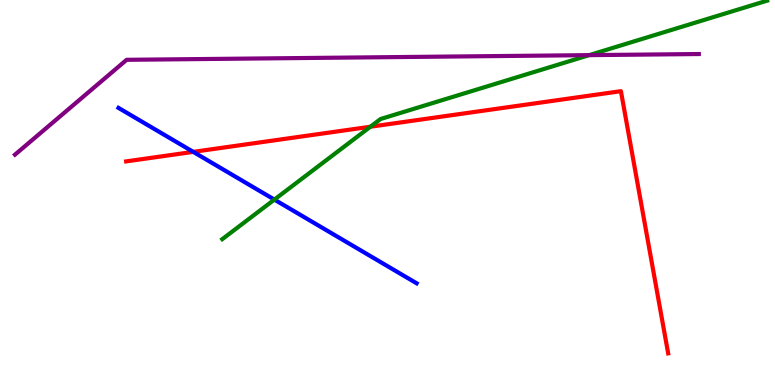[{'lines': ['blue', 'red'], 'intersections': [{'x': 2.49, 'y': 6.06}]}, {'lines': ['green', 'red'], 'intersections': [{'x': 4.78, 'y': 6.71}]}, {'lines': ['purple', 'red'], 'intersections': []}, {'lines': ['blue', 'green'], 'intersections': [{'x': 3.54, 'y': 4.82}]}, {'lines': ['blue', 'purple'], 'intersections': []}, {'lines': ['green', 'purple'], 'intersections': [{'x': 7.6, 'y': 8.57}]}]